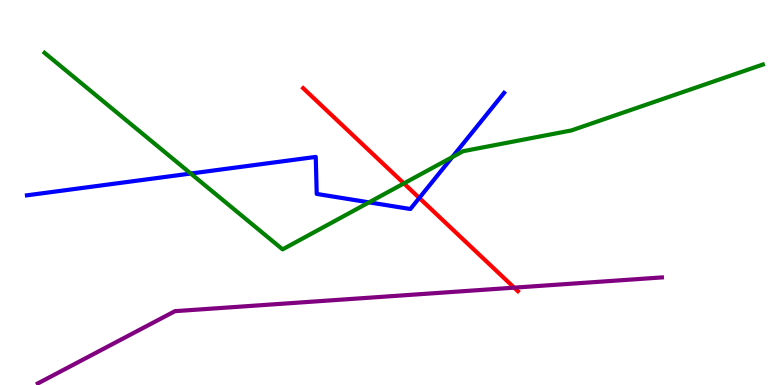[{'lines': ['blue', 'red'], 'intersections': [{'x': 5.41, 'y': 4.86}]}, {'lines': ['green', 'red'], 'intersections': [{'x': 5.21, 'y': 5.24}]}, {'lines': ['purple', 'red'], 'intersections': [{'x': 6.63, 'y': 2.53}]}, {'lines': ['blue', 'green'], 'intersections': [{'x': 2.46, 'y': 5.49}, {'x': 4.76, 'y': 4.74}, {'x': 5.84, 'y': 5.92}]}, {'lines': ['blue', 'purple'], 'intersections': []}, {'lines': ['green', 'purple'], 'intersections': []}]